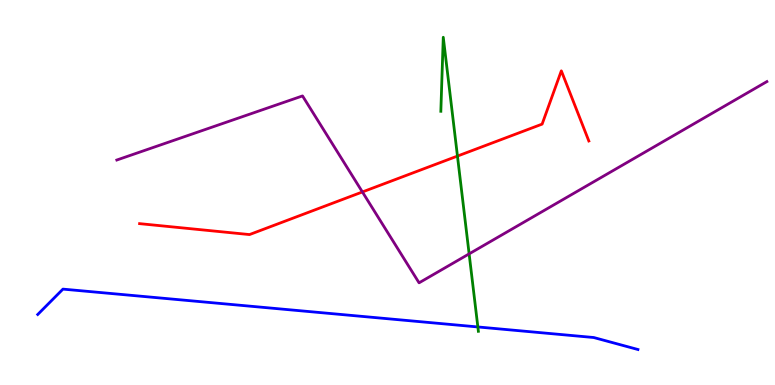[{'lines': ['blue', 'red'], 'intersections': []}, {'lines': ['green', 'red'], 'intersections': [{'x': 5.9, 'y': 5.95}]}, {'lines': ['purple', 'red'], 'intersections': [{'x': 4.68, 'y': 5.01}]}, {'lines': ['blue', 'green'], 'intersections': [{'x': 6.17, 'y': 1.51}]}, {'lines': ['blue', 'purple'], 'intersections': []}, {'lines': ['green', 'purple'], 'intersections': [{'x': 6.05, 'y': 3.41}]}]